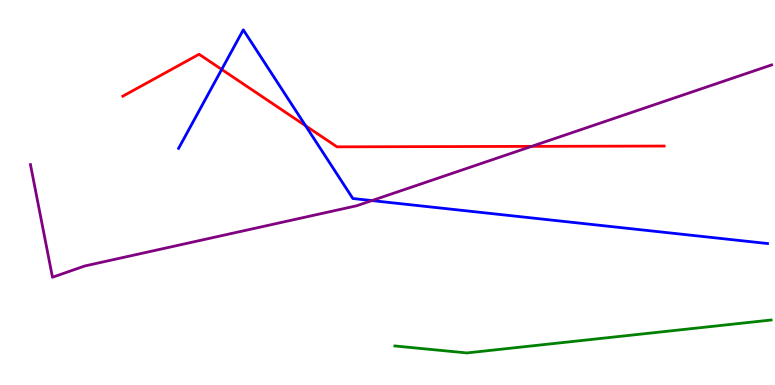[{'lines': ['blue', 'red'], 'intersections': [{'x': 2.86, 'y': 8.2}, {'x': 3.94, 'y': 6.73}]}, {'lines': ['green', 'red'], 'intersections': []}, {'lines': ['purple', 'red'], 'intersections': [{'x': 6.86, 'y': 6.2}]}, {'lines': ['blue', 'green'], 'intersections': []}, {'lines': ['blue', 'purple'], 'intersections': [{'x': 4.8, 'y': 4.79}]}, {'lines': ['green', 'purple'], 'intersections': []}]